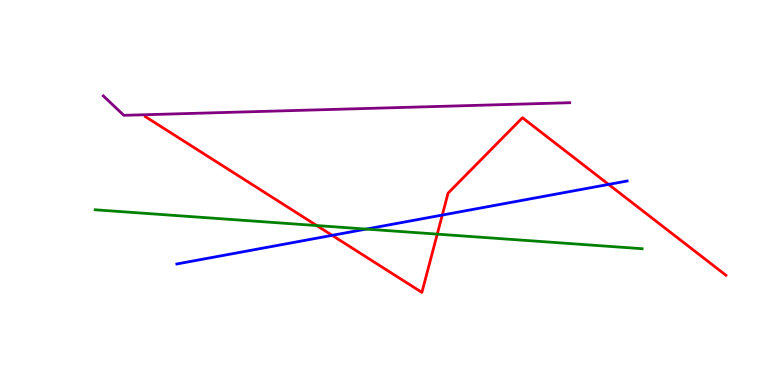[{'lines': ['blue', 'red'], 'intersections': [{'x': 4.29, 'y': 3.89}, {'x': 5.71, 'y': 4.41}, {'x': 7.85, 'y': 5.21}]}, {'lines': ['green', 'red'], 'intersections': [{'x': 4.09, 'y': 4.14}, {'x': 5.64, 'y': 3.92}]}, {'lines': ['purple', 'red'], 'intersections': []}, {'lines': ['blue', 'green'], 'intersections': [{'x': 4.73, 'y': 4.05}]}, {'lines': ['blue', 'purple'], 'intersections': []}, {'lines': ['green', 'purple'], 'intersections': []}]